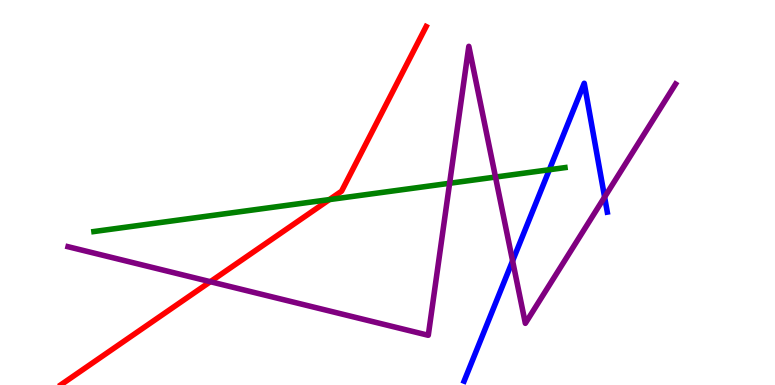[{'lines': ['blue', 'red'], 'intersections': []}, {'lines': ['green', 'red'], 'intersections': [{'x': 4.25, 'y': 4.82}]}, {'lines': ['purple', 'red'], 'intersections': [{'x': 2.71, 'y': 2.68}]}, {'lines': ['blue', 'green'], 'intersections': [{'x': 7.09, 'y': 5.59}]}, {'lines': ['blue', 'purple'], 'intersections': [{'x': 6.61, 'y': 3.22}, {'x': 7.8, 'y': 4.88}]}, {'lines': ['green', 'purple'], 'intersections': [{'x': 5.8, 'y': 5.24}, {'x': 6.39, 'y': 5.4}]}]